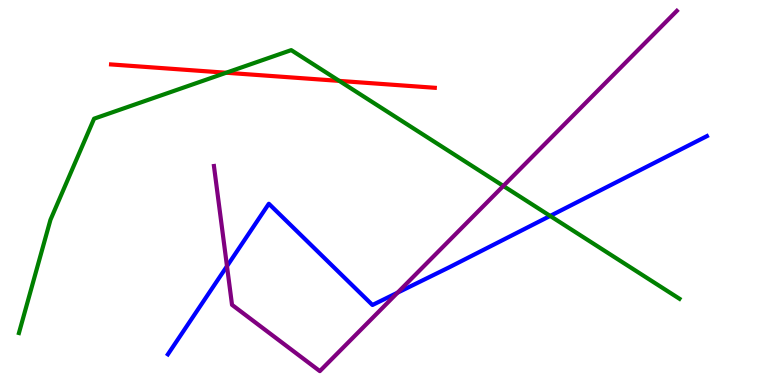[{'lines': ['blue', 'red'], 'intersections': []}, {'lines': ['green', 'red'], 'intersections': [{'x': 2.92, 'y': 8.11}, {'x': 4.38, 'y': 7.9}]}, {'lines': ['purple', 'red'], 'intersections': []}, {'lines': ['blue', 'green'], 'intersections': [{'x': 7.1, 'y': 4.39}]}, {'lines': ['blue', 'purple'], 'intersections': [{'x': 2.93, 'y': 3.09}, {'x': 5.13, 'y': 2.4}]}, {'lines': ['green', 'purple'], 'intersections': [{'x': 6.49, 'y': 5.17}]}]